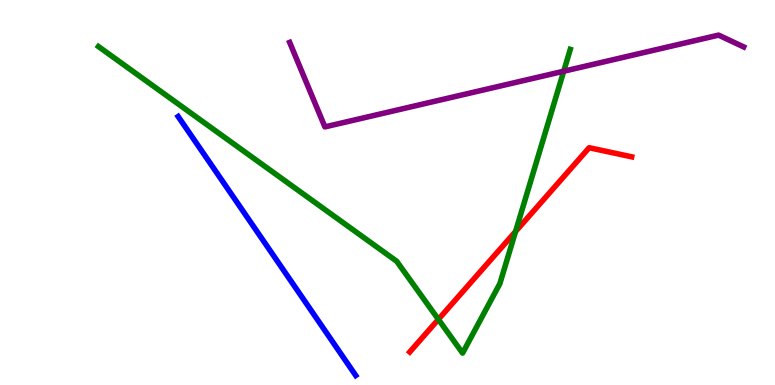[{'lines': ['blue', 'red'], 'intersections': []}, {'lines': ['green', 'red'], 'intersections': [{'x': 5.66, 'y': 1.7}, {'x': 6.65, 'y': 3.99}]}, {'lines': ['purple', 'red'], 'intersections': []}, {'lines': ['blue', 'green'], 'intersections': []}, {'lines': ['blue', 'purple'], 'intersections': []}, {'lines': ['green', 'purple'], 'intersections': [{'x': 7.27, 'y': 8.15}]}]